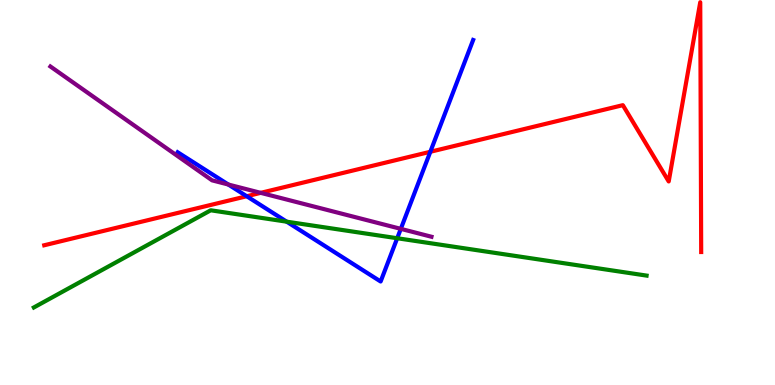[{'lines': ['blue', 'red'], 'intersections': [{'x': 3.18, 'y': 4.9}, {'x': 5.55, 'y': 6.06}]}, {'lines': ['green', 'red'], 'intersections': []}, {'lines': ['purple', 'red'], 'intersections': [{'x': 3.36, 'y': 4.99}]}, {'lines': ['blue', 'green'], 'intersections': [{'x': 3.7, 'y': 4.24}, {'x': 5.13, 'y': 3.81}]}, {'lines': ['blue', 'purple'], 'intersections': [{'x': 2.95, 'y': 5.21}, {'x': 5.17, 'y': 4.06}]}, {'lines': ['green', 'purple'], 'intersections': []}]